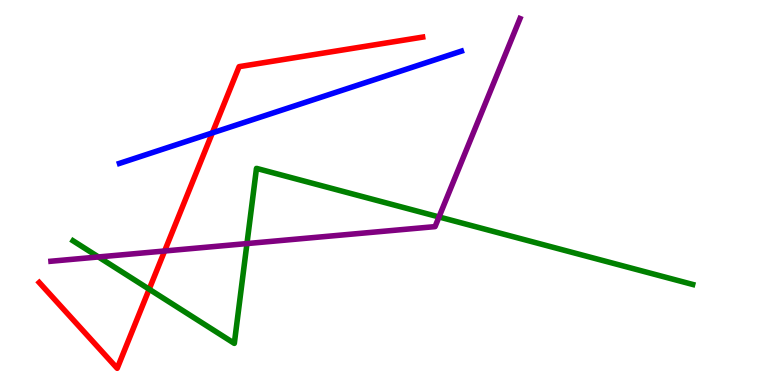[{'lines': ['blue', 'red'], 'intersections': [{'x': 2.74, 'y': 6.55}]}, {'lines': ['green', 'red'], 'intersections': [{'x': 1.92, 'y': 2.49}]}, {'lines': ['purple', 'red'], 'intersections': [{'x': 2.12, 'y': 3.48}]}, {'lines': ['blue', 'green'], 'intersections': []}, {'lines': ['blue', 'purple'], 'intersections': []}, {'lines': ['green', 'purple'], 'intersections': [{'x': 1.27, 'y': 3.33}, {'x': 3.19, 'y': 3.67}, {'x': 5.66, 'y': 4.36}]}]